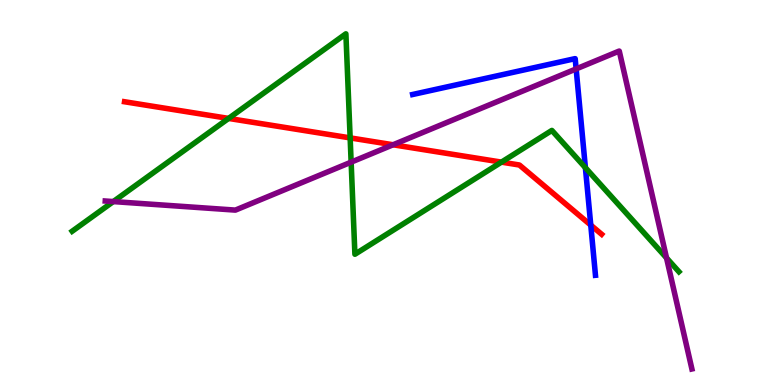[{'lines': ['blue', 'red'], 'intersections': [{'x': 7.62, 'y': 4.15}]}, {'lines': ['green', 'red'], 'intersections': [{'x': 2.95, 'y': 6.92}, {'x': 4.52, 'y': 6.42}, {'x': 6.47, 'y': 5.79}]}, {'lines': ['purple', 'red'], 'intersections': [{'x': 5.07, 'y': 6.24}]}, {'lines': ['blue', 'green'], 'intersections': [{'x': 7.55, 'y': 5.64}]}, {'lines': ['blue', 'purple'], 'intersections': [{'x': 7.43, 'y': 8.21}]}, {'lines': ['green', 'purple'], 'intersections': [{'x': 1.46, 'y': 4.76}, {'x': 4.53, 'y': 5.79}, {'x': 8.6, 'y': 3.3}]}]